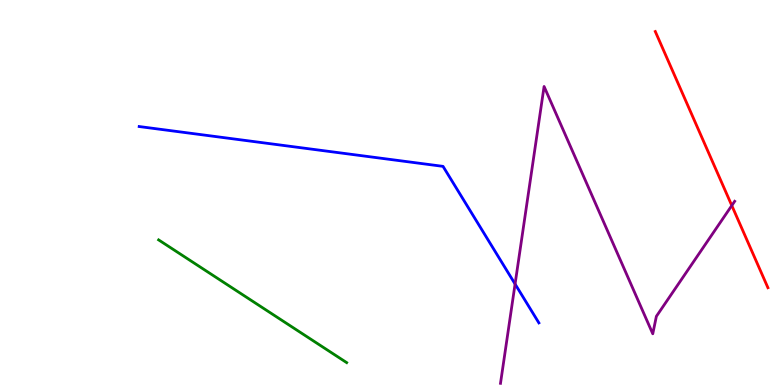[{'lines': ['blue', 'red'], 'intersections': []}, {'lines': ['green', 'red'], 'intersections': []}, {'lines': ['purple', 'red'], 'intersections': [{'x': 9.44, 'y': 4.66}]}, {'lines': ['blue', 'green'], 'intersections': []}, {'lines': ['blue', 'purple'], 'intersections': [{'x': 6.65, 'y': 2.62}]}, {'lines': ['green', 'purple'], 'intersections': []}]